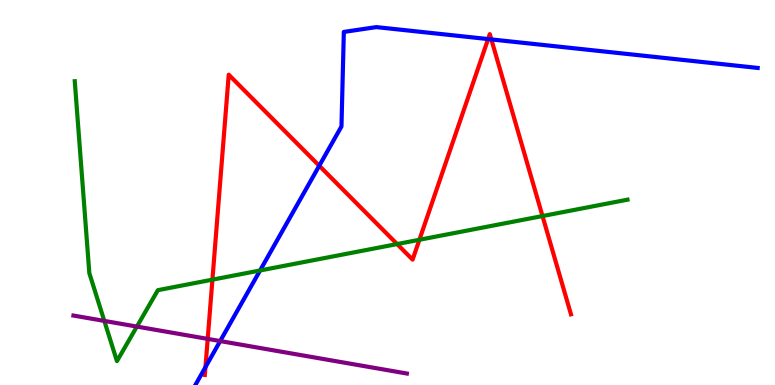[{'lines': ['blue', 'red'], 'intersections': [{'x': 2.65, 'y': 0.464}, {'x': 4.12, 'y': 5.69}, {'x': 6.3, 'y': 8.99}, {'x': 6.34, 'y': 8.98}]}, {'lines': ['green', 'red'], 'intersections': [{'x': 2.74, 'y': 2.74}, {'x': 5.12, 'y': 3.66}, {'x': 5.41, 'y': 3.77}, {'x': 7.0, 'y': 4.39}]}, {'lines': ['purple', 'red'], 'intersections': [{'x': 2.68, 'y': 1.2}]}, {'lines': ['blue', 'green'], 'intersections': [{'x': 3.36, 'y': 2.97}]}, {'lines': ['blue', 'purple'], 'intersections': [{'x': 2.84, 'y': 1.14}]}, {'lines': ['green', 'purple'], 'intersections': [{'x': 1.35, 'y': 1.66}, {'x': 1.77, 'y': 1.52}]}]